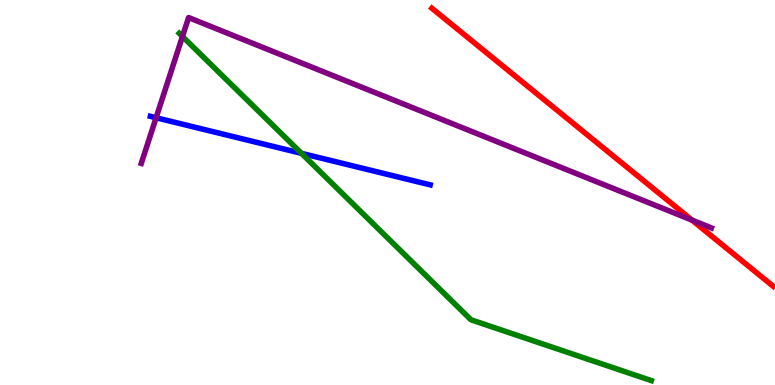[{'lines': ['blue', 'red'], 'intersections': []}, {'lines': ['green', 'red'], 'intersections': []}, {'lines': ['purple', 'red'], 'intersections': [{'x': 8.93, 'y': 4.28}]}, {'lines': ['blue', 'green'], 'intersections': [{'x': 3.89, 'y': 6.02}]}, {'lines': ['blue', 'purple'], 'intersections': [{'x': 2.01, 'y': 6.94}]}, {'lines': ['green', 'purple'], 'intersections': [{'x': 2.35, 'y': 9.05}]}]